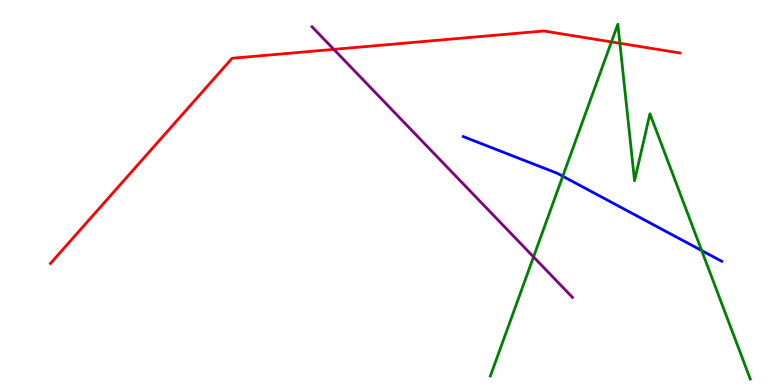[{'lines': ['blue', 'red'], 'intersections': []}, {'lines': ['green', 'red'], 'intersections': [{'x': 7.89, 'y': 8.91}, {'x': 8.0, 'y': 8.88}]}, {'lines': ['purple', 'red'], 'intersections': [{'x': 4.31, 'y': 8.72}]}, {'lines': ['blue', 'green'], 'intersections': [{'x': 7.26, 'y': 5.42}, {'x': 9.05, 'y': 3.49}]}, {'lines': ['blue', 'purple'], 'intersections': []}, {'lines': ['green', 'purple'], 'intersections': [{'x': 6.88, 'y': 3.33}]}]